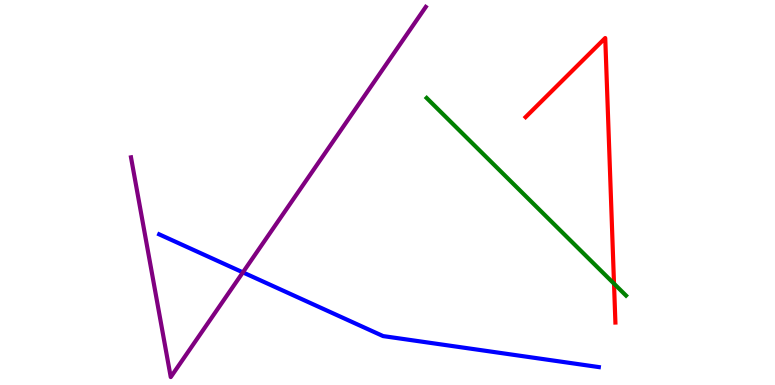[{'lines': ['blue', 'red'], 'intersections': []}, {'lines': ['green', 'red'], 'intersections': [{'x': 7.92, 'y': 2.63}]}, {'lines': ['purple', 'red'], 'intersections': []}, {'lines': ['blue', 'green'], 'intersections': []}, {'lines': ['blue', 'purple'], 'intersections': [{'x': 3.13, 'y': 2.93}]}, {'lines': ['green', 'purple'], 'intersections': []}]